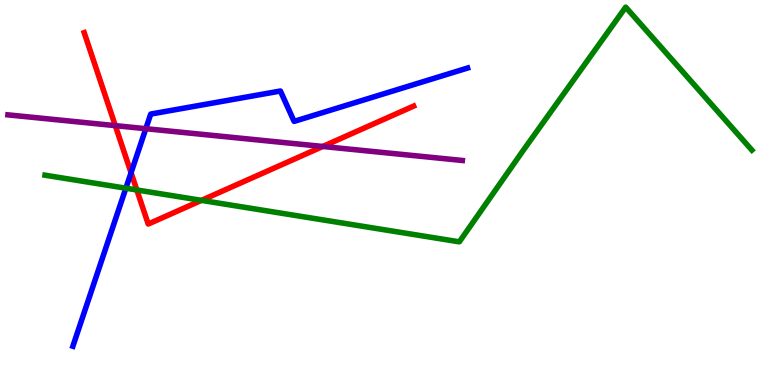[{'lines': ['blue', 'red'], 'intersections': [{'x': 1.69, 'y': 5.51}]}, {'lines': ['green', 'red'], 'intersections': [{'x': 1.77, 'y': 5.07}, {'x': 2.6, 'y': 4.8}]}, {'lines': ['purple', 'red'], 'intersections': [{'x': 1.49, 'y': 6.74}, {'x': 4.16, 'y': 6.2}]}, {'lines': ['blue', 'green'], 'intersections': [{'x': 1.62, 'y': 5.11}]}, {'lines': ['blue', 'purple'], 'intersections': [{'x': 1.88, 'y': 6.66}]}, {'lines': ['green', 'purple'], 'intersections': []}]